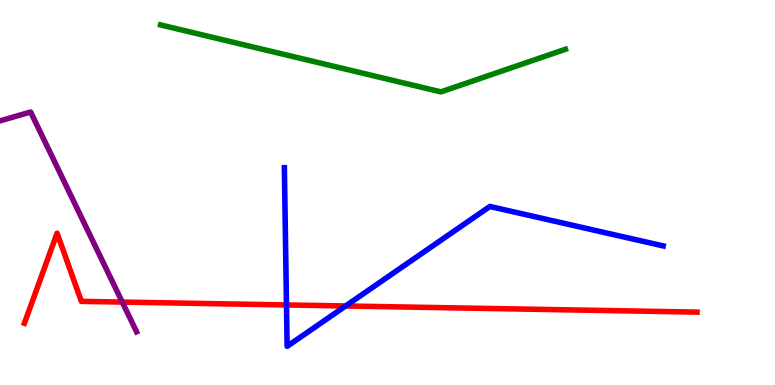[{'lines': ['blue', 'red'], 'intersections': [{'x': 3.7, 'y': 2.08}, {'x': 4.46, 'y': 2.05}]}, {'lines': ['green', 'red'], 'intersections': []}, {'lines': ['purple', 'red'], 'intersections': [{'x': 1.58, 'y': 2.15}]}, {'lines': ['blue', 'green'], 'intersections': []}, {'lines': ['blue', 'purple'], 'intersections': []}, {'lines': ['green', 'purple'], 'intersections': []}]